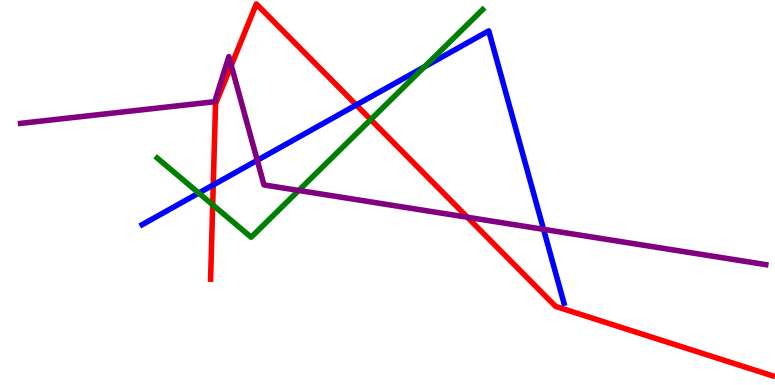[{'lines': ['blue', 'red'], 'intersections': [{'x': 2.75, 'y': 5.2}, {'x': 4.6, 'y': 7.27}]}, {'lines': ['green', 'red'], 'intersections': [{'x': 2.74, 'y': 4.68}, {'x': 4.78, 'y': 6.89}]}, {'lines': ['purple', 'red'], 'intersections': [{'x': 2.98, 'y': 8.3}, {'x': 6.03, 'y': 4.36}]}, {'lines': ['blue', 'green'], 'intersections': [{'x': 2.56, 'y': 4.99}, {'x': 5.48, 'y': 8.26}]}, {'lines': ['blue', 'purple'], 'intersections': [{'x': 3.32, 'y': 5.84}, {'x': 7.01, 'y': 4.04}]}, {'lines': ['green', 'purple'], 'intersections': [{'x': 3.85, 'y': 5.05}]}]